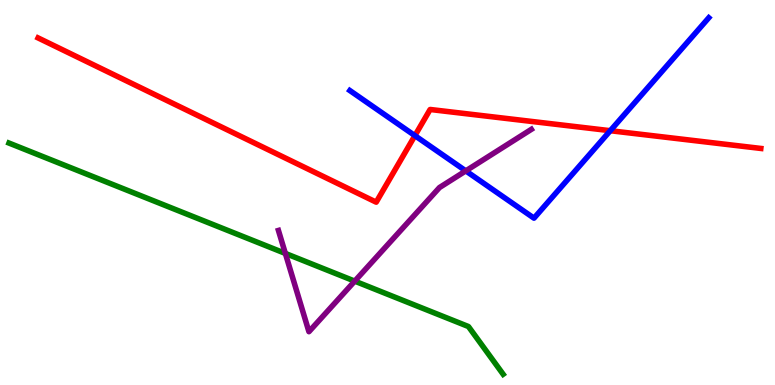[{'lines': ['blue', 'red'], 'intersections': [{'x': 5.35, 'y': 6.48}, {'x': 7.87, 'y': 6.61}]}, {'lines': ['green', 'red'], 'intersections': []}, {'lines': ['purple', 'red'], 'intersections': []}, {'lines': ['blue', 'green'], 'intersections': []}, {'lines': ['blue', 'purple'], 'intersections': [{'x': 6.01, 'y': 5.56}]}, {'lines': ['green', 'purple'], 'intersections': [{'x': 3.68, 'y': 3.42}, {'x': 4.58, 'y': 2.7}]}]